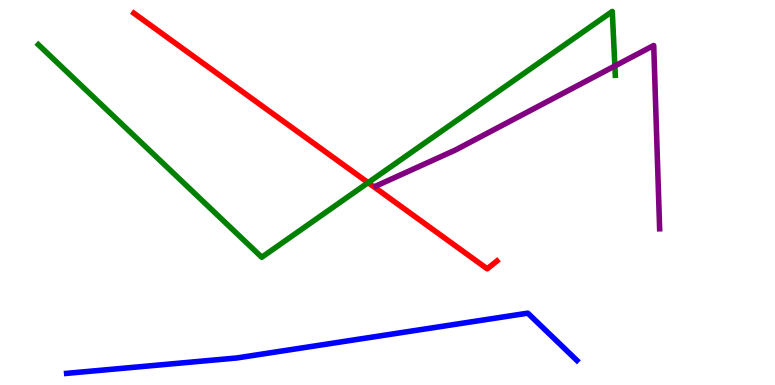[{'lines': ['blue', 'red'], 'intersections': []}, {'lines': ['green', 'red'], 'intersections': [{'x': 4.75, 'y': 5.26}]}, {'lines': ['purple', 'red'], 'intersections': []}, {'lines': ['blue', 'green'], 'intersections': []}, {'lines': ['blue', 'purple'], 'intersections': []}, {'lines': ['green', 'purple'], 'intersections': [{'x': 7.93, 'y': 8.29}]}]